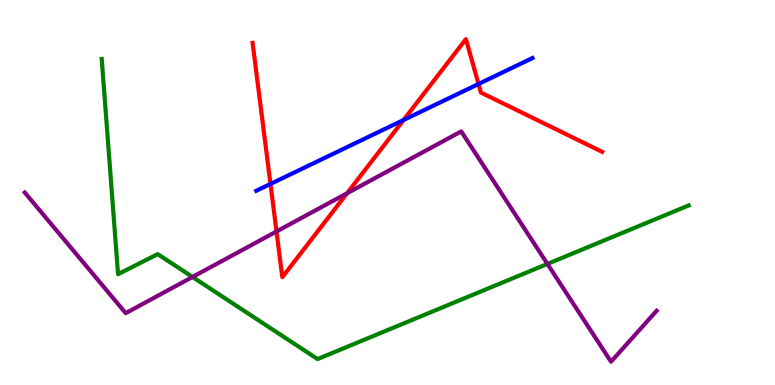[{'lines': ['blue', 'red'], 'intersections': [{'x': 3.49, 'y': 5.22}, {'x': 5.21, 'y': 6.88}, {'x': 6.17, 'y': 7.82}]}, {'lines': ['green', 'red'], 'intersections': []}, {'lines': ['purple', 'red'], 'intersections': [{'x': 3.57, 'y': 3.99}, {'x': 4.48, 'y': 4.98}]}, {'lines': ['blue', 'green'], 'intersections': []}, {'lines': ['blue', 'purple'], 'intersections': []}, {'lines': ['green', 'purple'], 'intersections': [{'x': 2.48, 'y': 2.81}, {'x': 7.06, 'y': 3.14}]}]